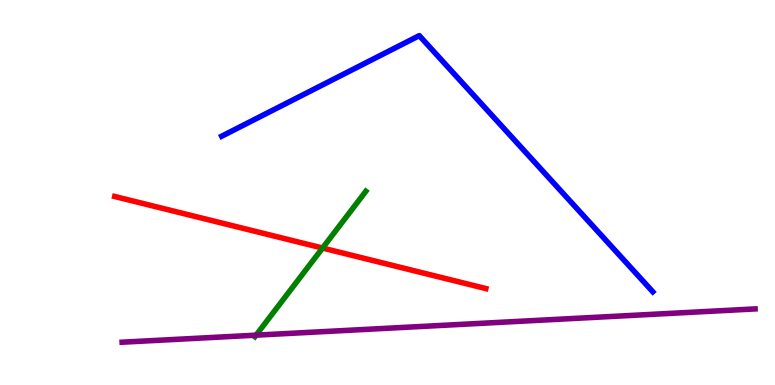[{'lines': ['blue', 'red'], 'intersections': []}, {'lines': ['green', 'red'], 'intersections': [{'x': 4.16, 'y': 3.56}]}, {'lines': ['purple', 'red'], 'intersections': []}, {'lines': ['blue', 'green'], 'intersections': []}, {'lines': ['blue', 'purple'], 'intersections': []}, {'lines': ['green', 'purple'], 'intersections': [{'x': 3.3, 'y': 1.29}]}]